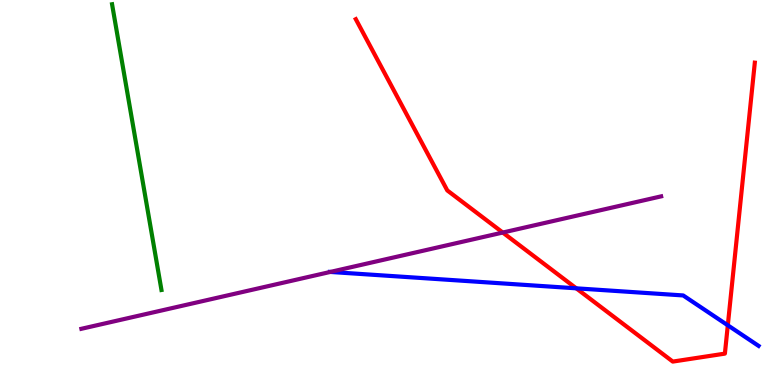[{'lines': ['blue', 'red'], 'intersections': [{'x': 7.44, 'y': 2.51}, {'x': 9.39, 'y': 1.55}]}, {'lines': ['green', 'red'], 'intersections': []}, {'lines': ['purple', 'red'], 'intersections': [{'x': 6.49, 'y': 3.96}]}, {'lines': ['blue', 'green'], 'intersections': []}, {'lines': ['blue', 'purple'], 'intersections': [{'x': 4.26, 'y': 2.94}]}, {'lines': ['green', 'purple'], 'intersections': []}]